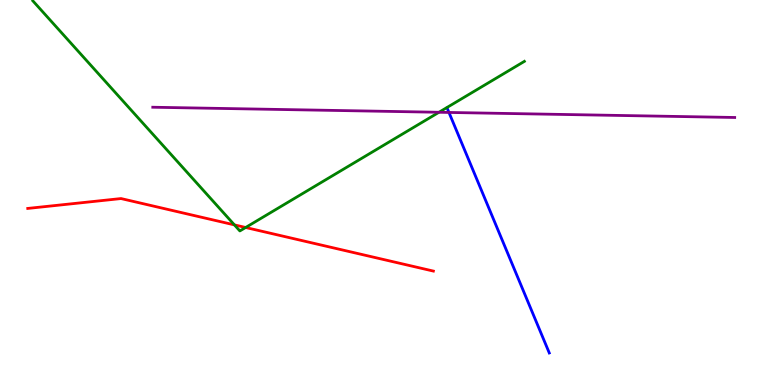[{'lines': ['blue', 'red'], 'intersections': []}, {'lines': ['green', 'red'], 'intersections': [{'x': 3.02, 'y': 4.16}, {'x': 3.17, 'y': 4.09}]}, {'lines': ['purple', 'red'], 'intersections': []}, {'lines': ['blue', 'green'], 'intersections': []}, {'lines': ['blue', 'purple'], 'intersections': [{'x': 5.79, 'y': 7.08}]}, {'lines': ['green', 'purple'], 'intersections': [{'x': 5.66, 'y': 7.08}]}]